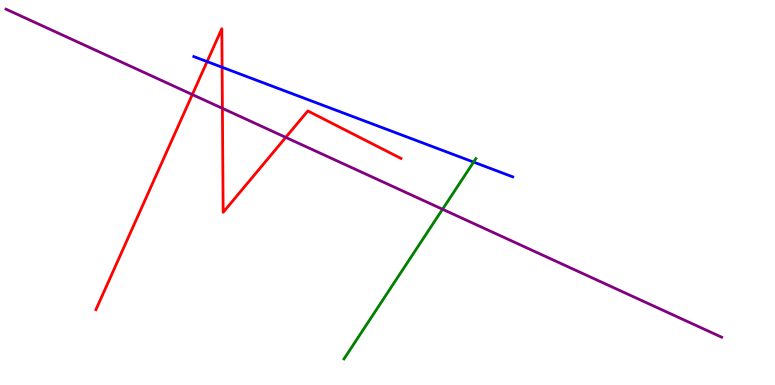[{'lines': ['blue', 'red'], 'intersections': [{'x': 2.67, 'y': 8.4}, {'x': 2.87, 'y': 8.25}]}, {'lines': ['green', 'red'], 'intersections': []}, {'lines': ['purple', 'red'], 'intersections': [{'x': 2.48, 'y': 7.54}, {'x': 2.87, 'y': 7.19}, {'x': 3.69, 'y': 6.43}]}, {'lines': ['blue', 'green'], 'intersections': [{'x': 6.11, 'y': 5.79}]}, {'lines': ['blue', 'purple'], 'intersections': []}, {'lines': ['green', 'purple'], 'intersections': [{'x': 5.71, 'y': 4.56}]}]